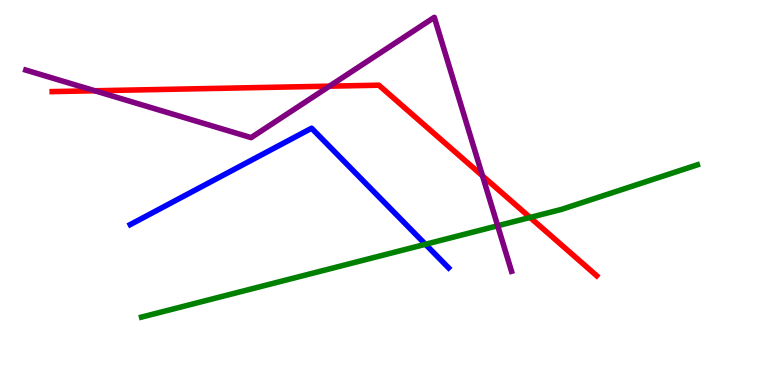[{'lines': ['blue', 'red'], 'intersections': []}, {'lines': ['green', 'red'], 'intersections': [{'x': 6.84, 'y': 4.35}]}, {'lines': ['purple', 'red'], 'intersections': [{'x': 1.22, 'y': 7.64}, {'x': 4.25, 'y': 7.76}, {'x': 6.23, 'y': 5.43}]}, {'lines': ['blue', 'green'], 'intersections': [{'x': 5.49, 'y': 3.65}]}, {'lines': ['blue', 'purple'], 'intersections': []}, {'lines': ['green', 'purple'], 'intersections': [{'x': 6.42, 'y': 4.14}]}]